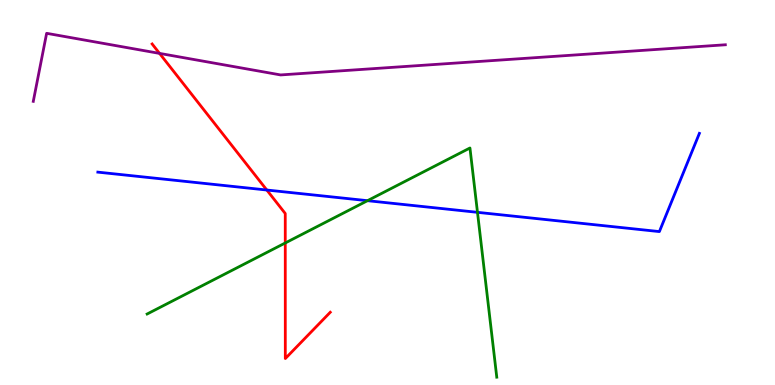[{'lines': ['blue', 'red'], 'intersections': [{'x': 3.44, 'y': 5.06}]}, {'lines': ['green', 'red'], 'intersections': [{'x': 3.68, 'y': 3.69}]}, {'lines': ['purple', 'red'], 'intersections': [{'x': 2.06, 'y': 8.61}]}, {'lines': ['blue', 'green'], 'intersections': [{'x': 4.74, 'y': 4.79}, {'x': 6.16, 'y': 4.49}]}, {'lines': ['blue', 'purple'], 'intersections': []}, {'lines': ['green', 'purple'], 'intersections': []}]